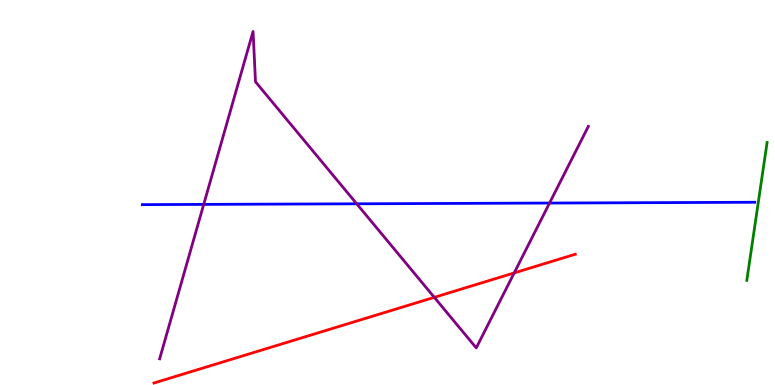[{'lines': ['blue', 'red'], 'intersections': []}, {'lines': ['green', 'red'], 'intersections': []}, {'lines': ['purple', 'red'], 'intersections': [{'x': 5.6, 'y': 2.28}, {'x': 6.63, 'y': 2.91}]}, {'lines': ['blue', 'green'], 'intersections': []}, {'lines': ['blue', 'purple'], 'intersections': [{'x': 2.63, 'y': 4.69}, {'x': 4.6, 'y': 4.71}, {'x': 7.09, 'y': 4.73}]}, {'lines': ['green', 'purple'], 'intersections': []}]